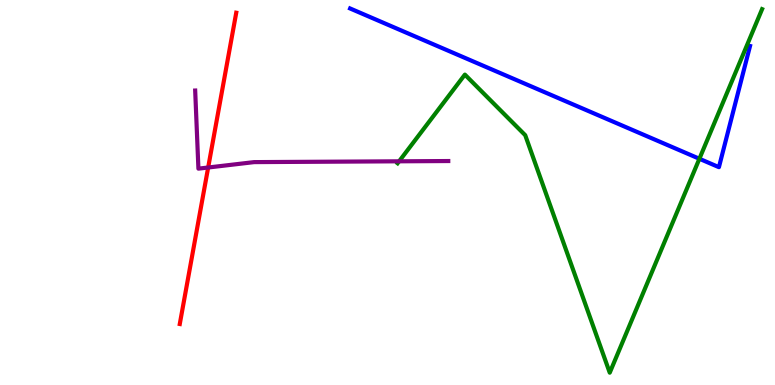[{'lines': ['blue', 'red'], 'intersections': []}, {'lines': ['green', 'red'], 'intersections': []}, {'lines': ['purple', 'red'], 'intersections': [{'x': 2.69, 'y': 5.65}]}, {'lines': ['blue', 'green'], 'intersections': [{'x': 9.02, 'y': 5.88}]}, {'lines': ['blue', 'purple'], 'intersections': []}, {'lines': ['green', 'purple'], 'intersections': [{'x': 5.15, 'y': 5.81}]}]